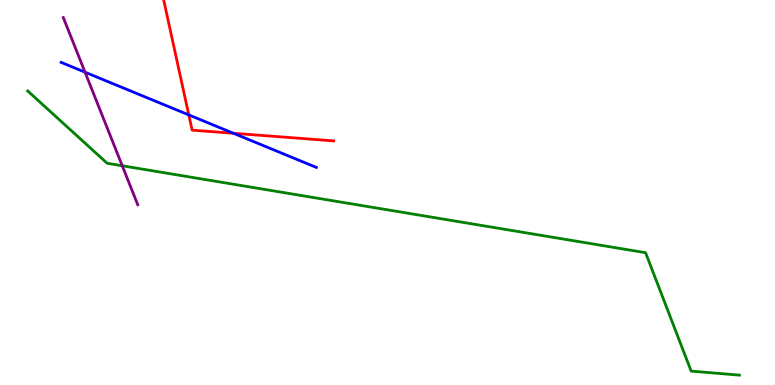[{'lines': ['blue', 'red'], 'intersections': [{'x': 2.44, 'y': 7.02}, {'x': 3.01, 'y': 6.54}]}, {'lines': ['green', 'red'], 'intersections': []}, {'lines': ['purple', 'red'], 'intersections': []}, {'lines': ['blue', 'green'], 'intersections': []}, {'lines': ['blue', 'purple'], 'intersections': [{'x': 1.1, 'y': 8.12}]}, {'lines': ['green', 'purple'], 'intersections': [{'x': 1.58, 'y': 5.69}]}]